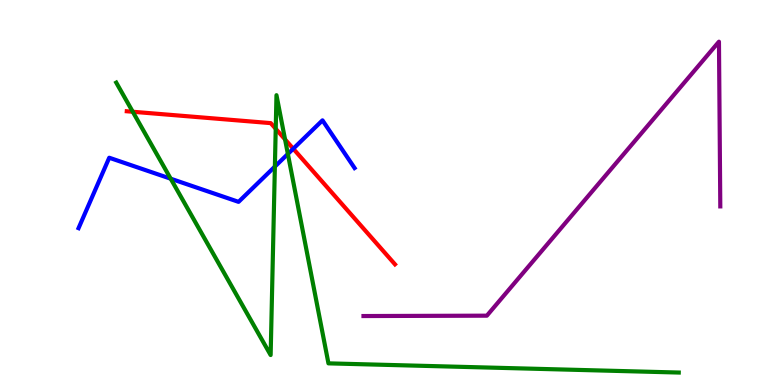[{'lines': ['blue', 'red'], 'intersections': [{'x': 3.78, 'y': 6.14}]}, {'lines': ['green', 'red'], 'intersections': [{'x': 1.71, 'y': 7.1}, {'x': 3.56, 'y': 6.65}, {'x': 3.68, 'y': 6.38}]}, {'lines': ['purple', 'red'], 'intersections': []}, {'lines': ['blue', 'green'], 'intersections': [{'x': 2.2, 'y': 5.36}, {'x': 3.55, 'y': 5.67}, {'x': 3.71, 'y': 6.0}]}, {'lines': ['blue', 'purple'], 'intersections': []}, {'lines': ['green', 'purple'], 'intersections': []}]